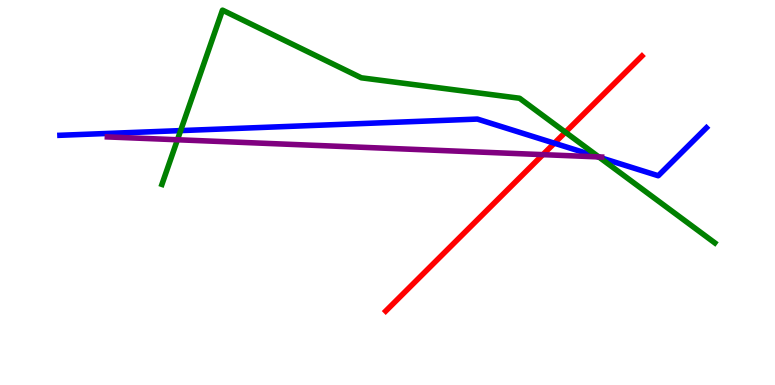[{'lines': ['blue', 'red'], 'intersections': [{'x': 7.15, 'y': 6.28}]}, {'lines': ['green', 'red'], 'intersections': [{'x': 7.3, 'y': 6.57}]}, {'lines': ['purple', 'red'], 'intersections': [{'x': 7.0, 'y': 5.98}]}, {'lines': ['blue', 'green'], 'intersections': [{'x': 2.33, 'y': 6.61}, {'x': 7.73, 'y': 5.92}]}, {'lines': ['blue', 'purple'], 'intersections': [{'x': 7.72, 'y': 5.93}]}, {'lines': ['green', 'purple'], 'intersections': [{'x': 2.29, 'y': 6.37}, {'x': 7.73, 'y': 5.92}]}]